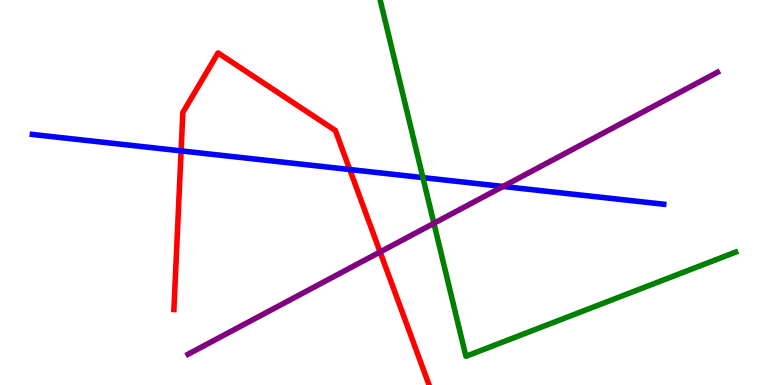[{'lines': ['blue', 'red'], 'intersections': [{'x': 2.34, 'y': 6.08}, {'x': 4.51, 'y': 5.6}]}, {'lines': ['green', 'red'], 'intersections': []}, {'lines': ['purple', 'red'], 'intersections': [{'x': 4.9, 'y': 3.46}]}, {'lines': ['blue', 'green'], 'intersections': [{'x': 5.46, 'y': 5.39}]}, {'lines': ['blue', 'purple'], 'intersections': [{'x': 6.49, 'y': 5.16}]}, {'lines': ['green', 'purple'], 'intersections': [{'x': 5.6, 'y': 4.2}]}]